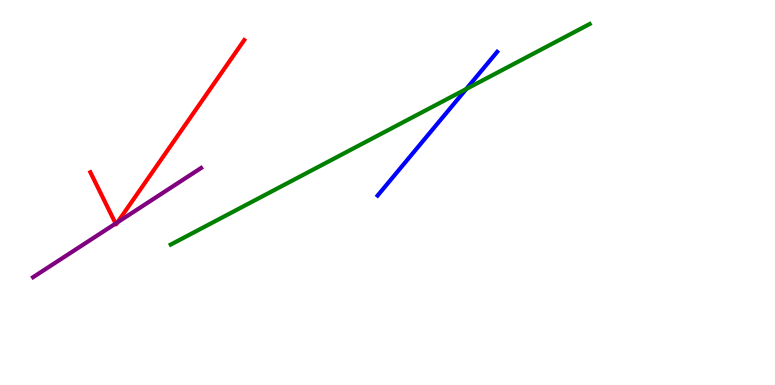[{'lines': ['blue', 'red'], 'intersections': []}, {'lines': ['green', 'red'], 'intersections': []}, {'lines': ['purple', 'red'], 'intersections': [{'x': 1.49, 'y': 4.19}, {'x': 1.52, 'y': 4.22}]}, {'lines': ['blue', 'green'], 'intersections': [{'x': 6.02, 'y': 7.69}]}, {'lines': ['blue', 'purple'], 'intersections': []}, {'lines': ['green', 'purple'], 'intersections': []}]